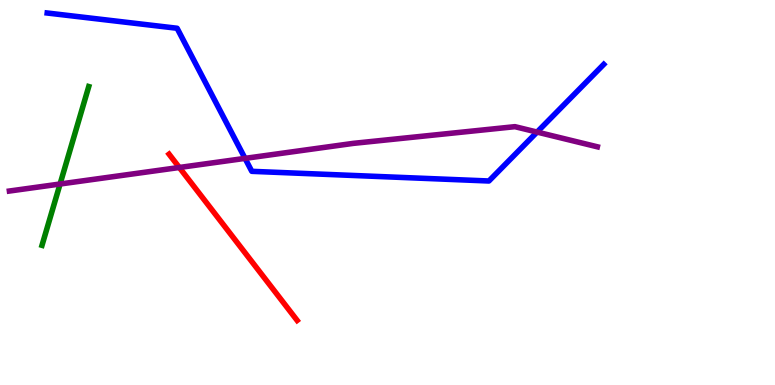[{'lines': ['blue', 'red'], 'intersections': []}, {'lines': ['green', 'red'], 'intersections': []}, {'lines': ['purple', 'red'], 'intersections': [{'x': 2.31, 'y': 5.65}]}, {'lines': ['blue', 'green'], 'intersections': []}, {'lines': ['blue', 'purple'], 'intersections': [{'x': 3.16, 'y': 5.89}, {'x': 6.93, 'y': 6.57}]}, {'lines': ['green', 'purple'], 'intersections': [{'x': 0.775, 'y': 5.22}]}]